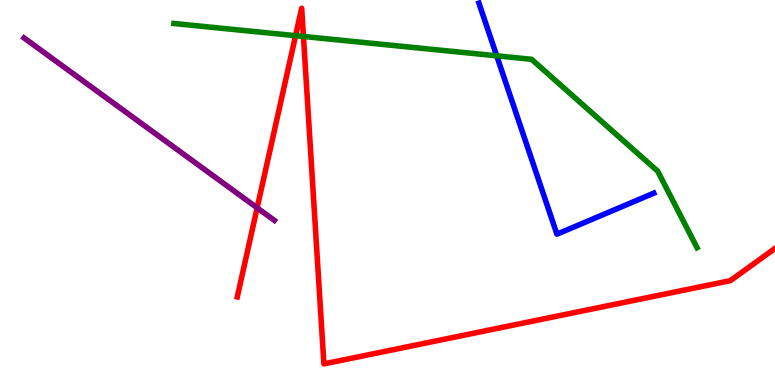[{'lines': ['blue', 'red'], 'intersections': []}, {'lines': ['green', 'red'], 'intersections': [{'x': 3.81, 'y': 9.07}, {'x': 3.92, 'y': 9.05}]}, {'lines': ['purple', 'red'], 'intersections': [{'x': 3.32, 'y': 4.6}]}, {'lines': ['blue', 'green'], 'intersections': [{'x': 6.41, 'y': 8.55}]}, {'lines': ['blue', 'purple'], 'intersections': []}, {'lines': ['green', 'purple'], 'intersections': []}]